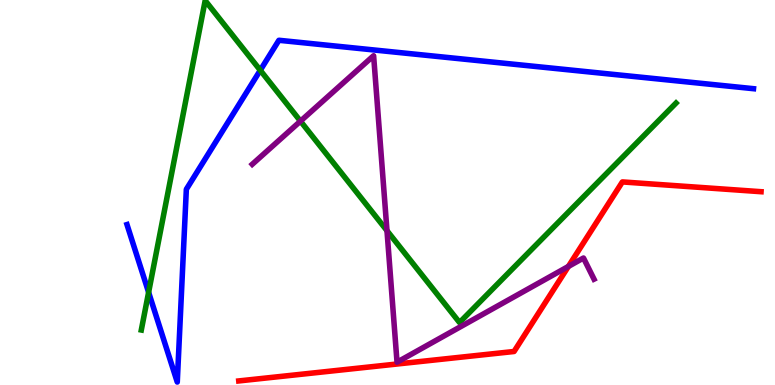[{'lines': ['blue', 'red'], 'intersections': []}, {'lines': ['green', 'red'], 'intersections': []}, {'lines': ['purple', 'red'], 'intersections': [{'x': 7.33, 'y': 3.08}]}, {'lines': ['blue', 'green'], 'intersections': [{'x': 1.92, 'y': 2.41}, {'x': 3.36, 'y': 8.17}]}, {'lines': ['blue', 'purple'], 'intersections': []}, {'lines': ['green', 'purple'], 'intersections': [{'x': 3.88, 'y': 6.85}, {'x': 4.99, 'y': 4.01}]}]